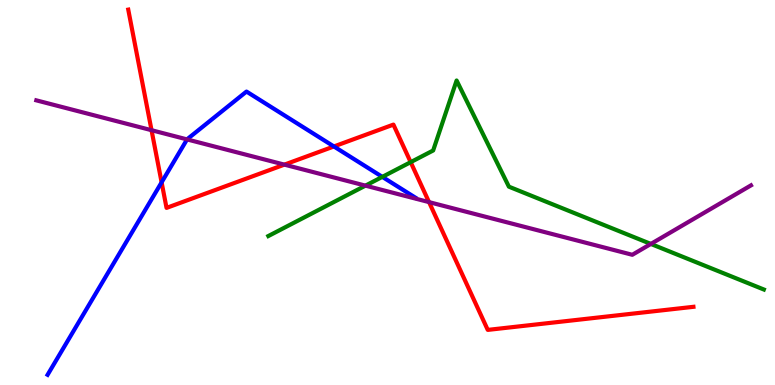[{'lines': ['blue', 'red'], 'intersections': [{'x': 2.09, 'y': 5.26}, {'x': 4.31, 'y': 6.2}]}, {'lines': ['green', 'red'], 'intersections': [{'x': 5.3, 'y': 5.79}]}, {'lines': ['purple', 'red'], 'intersections': [{'x': 1.96, 'y': 6.62}, {'x': 3.67, 'y': 5.72}, {'x': 5.54, 'y': 4.75}]}, {'lines': ['blue', 'green'], 'intersections': [{'x': 4.93, 'y': 5.41}]}, {'lines': ['blue', 'purple'], 'intersections': [{'x': 2.41, 'y': 6.38}]}, {'lines': ['green', 'purple'], 'intersections': [{'x': 4.72, 'y': 5.18}, {'x': 8.4, 'y': 3.66}]}]